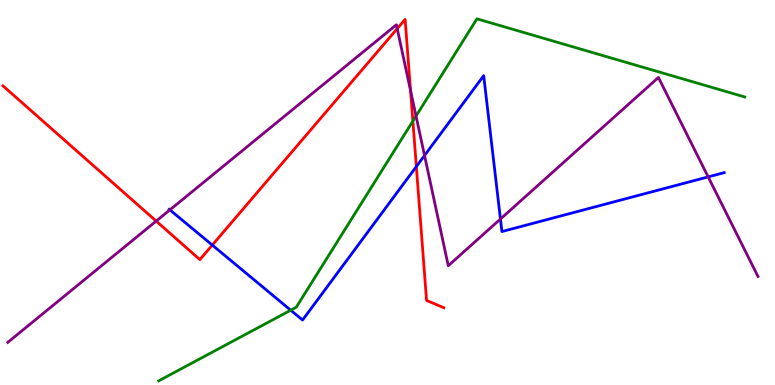[{'lines': ['blue', 'red'], 'intersections': [{'x': 2.74, 'y': 3.63}, {'x': 5.37, 'y': 5.67}]}, {'lines': ['green', 'red'], 'intersections': [{'x': 5.33, 'y': 6.86}]}, {'lines': ['purple', 'red'], 'intersections': [{'x': 2.02, 'y': 4.26}, {'x': 5.13, 'y': 9.26}, {'x': 5.3, 'y': 7.65}]}, {'lines': ['blue', 'green'], 'intersections': [{'x': 3.75, 'y': 1.94}]}, {'lines': ['blue', 'purple'], 'intersections': [{'x': 2.19, 'y': 4.55}, {'x': 5.48, 'y': 5.96}, {'x': 6.46, 'y': 4.31}, {'x': 9.14, 'y': 5.41}]}, {'lines': ['green', 'purple'], 'intersections': [{'x': 5.37, 'y': 6.99}]}]